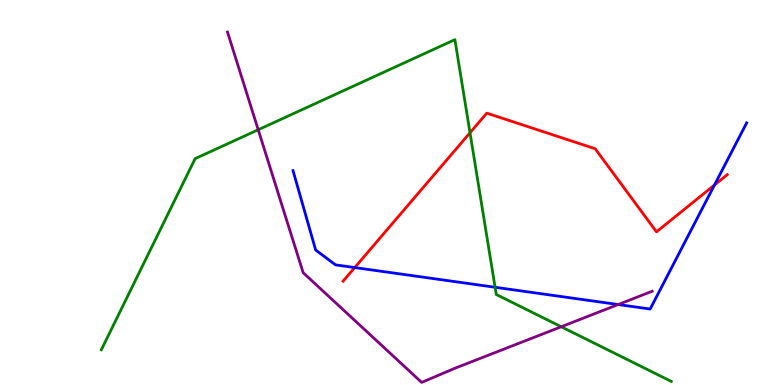[{'lines': ['blue', 'red'], 'intersections': [{'x': 4.58, 'y': 3.05}, {'x': 9.22, 'y': 5.19}]}, {'lines': ['green', 'red'], 'intersections': [{'x': 6.06, 'y': 6.55}]}, {'lines': ['purple', 'red'], 'intersections': []}, {'lines': ['blue', 'green'], 'intersections': [{'x': 6.39, 'y': 2.54}]}, {'lines': ['blue', 'purple'], 'intersections': [{'x': 7.98, 'y': 2.09}]}, {'lines': ['green', 'purple'], 'intersections': [{'x': 3.33, 'y': 6.63}, {'x': 7.24, 'y': 1.51}]}]